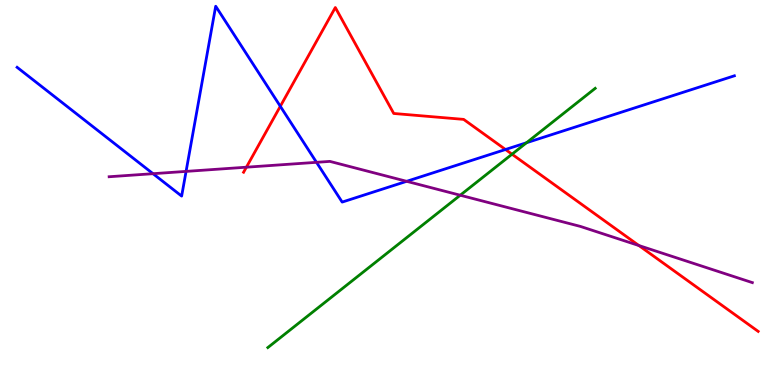[{'lines': ['blue', 'red'], 'intersections': [{'x': 3.62, 'y': 7.24}, {'x': 6.52, 'y': 6.12}]}, {'lines': ['green', 'red'], 'intersections': [{'x': 6.61, 'y': 5.99}]}, {'lines': ['purple', 'red'], 'intersections': [{'x': 3.18, 'y': 5.66}, {'x': 8.24, 'y': 3.62}]}, {'lines': ['blue', 'green'], 'intersections': [{'x': 6.79, 'y': 6.29}]}, {'lines': ['blue', 'purple'], 'intersections': [{'x': 1.97, 'y': 5.49}, {'x': 2.4, 'y': 5.55}, {'x': 4.08, 'y': 5.78}, {'x': 5.25, 'y': 5.29}]}, {'lines': ['green', 'purple'], 'intersections': [{'x': 5.94, 'y': 4.93}]}]